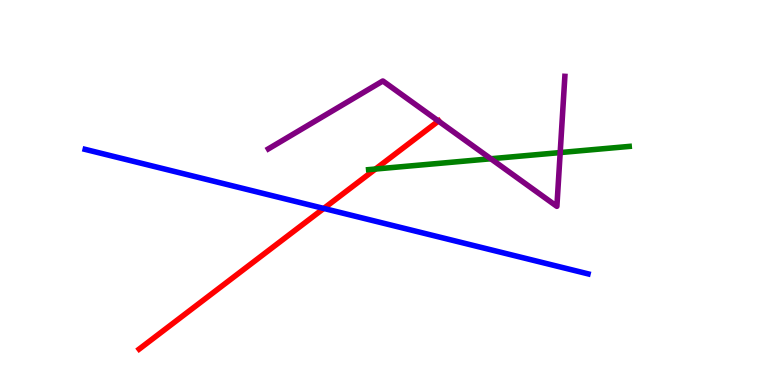[{'lines': ['blue', 'red'], 'intersections': [{'x': 4.18, 'y': 4.59}]}, {'lines': ['green', 'red'], 'intersections': [{'x': 4.84, 'y': 5.61}]}, {'lines': ['purple', 'red'], 'intersections': [{'x': 5.66, 'y': 6.86}]}, {'lines': ['blue', 'green'], 'intersections': []}, {'lines': ['blue', 'purple'], 'intersections': []}, {'lines': ['green', 'purple'], 'intersections': [{'x': 6.33, 'y': 5.88}, {'x': 7.23, 'y': 6.04}]}]